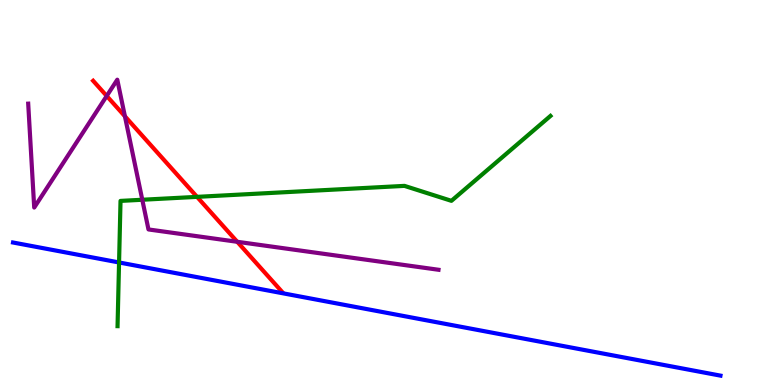[{'lines': ['blue', 'red'], 'intersections': []}, {'lines': ['green', 'red'], 'intersections': [{'x': 2.54, 'y': 4.89}]}, {'lines': ['purple', 'red'], 'intersections': [{'x': 1.38, 'y': 7.51}, {'x': 1.61, 'y': 6.98}, {'x': 3.06, 'y': 3.72}]}, {'lines': ['blue', 'green'], 'intersections': [{'x': 1.54, 'y': 3.18}]}, {'lines': ['blue', 'purple'], 'intersections': []}, {'lines': ['green', 'purple'], 'intersections': [{'x': 1.84, 'y': 4.81}]}]